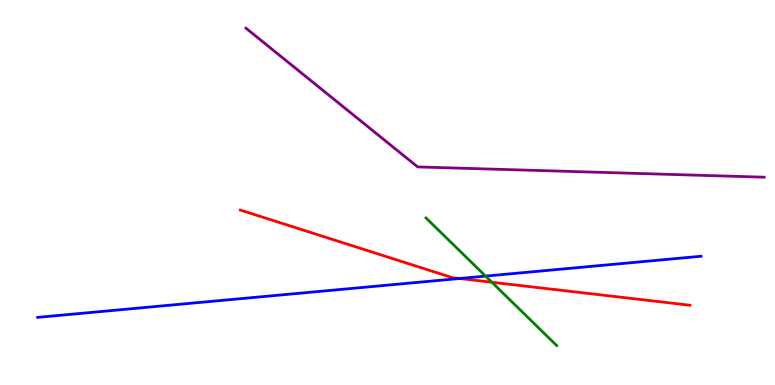[{'lines': ['blue', 'red'], 'intersections': [{'x': 5.93, 'y': 2.77}]}, {'lines': ['green', 'red'], 'intersections': [{'x': 6.35, 'y': 2.67}]}, {'lines': ['purple', 'red'], 'intersections': []}, {'lines': ['blue', 'green'], 'intersections': [{'x': 6.27, 'y': 2.83}]}, {'lines': ['blue', 'purple'], 'intersections': []}, {'lines': ['green', 'purple'], 'intersections': []}]